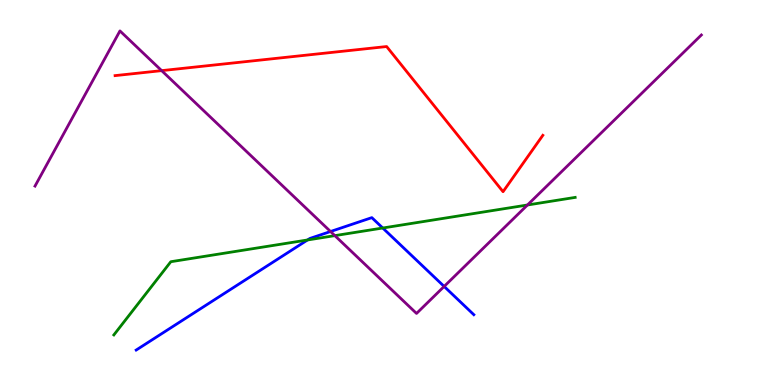[{'lines': ['blue', 'red'], 'intersections': []}, {'lines': ['green', 'red'], 'intersections': []}, {'lines': ['purple', 'red'], 'intersections': [{'x': 2.09, 'y': 8.17}]}, {'lines': ['blue', 'green'], 'intersections': [{'x': 3.97, 'y': 3.77}, {'x': 4.94, 'y': 4.08}]}, {'lines': ['blue', 'purple'], 'intersections': [{'x': 4.26, 'y': 3.99}, {'x': 5.73, 'y': 2.56}]}, {'lines': ['green', 'purple'], 'intersections': [{'x': 4.32, 'y': 3.88}, {'x': 6.81, 'y': 4.68}]}]